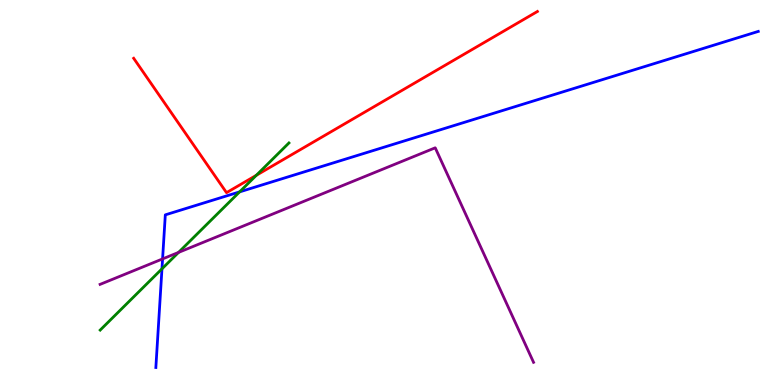[{'lines': ['blue', 'red'], 'intersections': []}, {'lines': ['green', 'red'], 'intersections': [{'x': 3.31, 'y': 5.45}]}, {'lines': ['purple', 'red'], 'intersections': []}, {'lines': ['blue', 'green'], 'intersections': [{'x': 2.09, 'y': 3.02}, {'x': 3.09, 'y': 5.02}]}, {'lines': ['blue', 'purple'], 'intersections': [{'x': 2.1, 'y': 3.28}]}, {'lines': ['green', 'purple'], 'intersections': [{'x': 2.3, 'y': 3.44}]}]